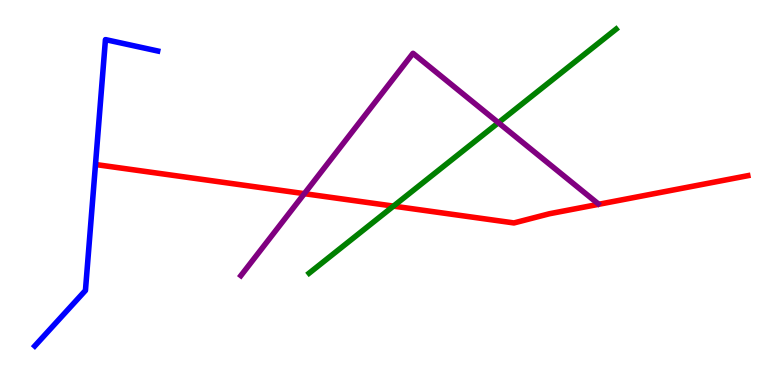[{'lines': ['blue', 'red'], 'intersections': []}, {'lines': ['green', 'red'], 'intersections': [{'x': 5.08, 'y': 4.65}]}, {'lines': ['purple', 'red'], 'intersections': [{'x': 3.93, 'y': 4.97}]}, {'lines': ['blue', 'green'], 'intersections': []}, {'lines': ['blue', 'purple'], 'intersections': []}, {'lines': ['green', 'purple'], 'intersections': [{'x': 6.43, 'y': 6.81}]}]